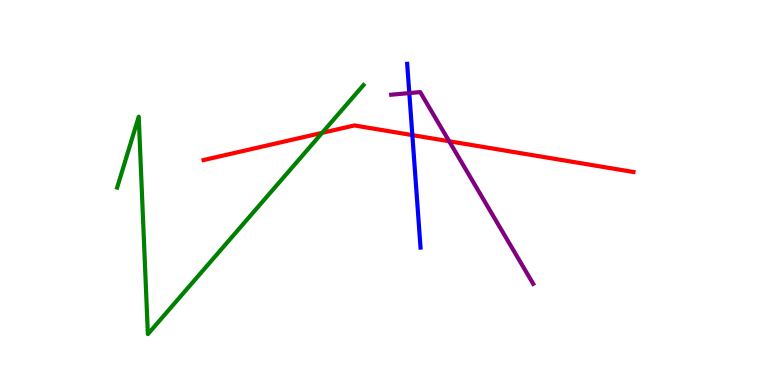[{'lines': ['blue', 'red'], 'intersections': [{'x': 5.32, 'y': 6.49}]}, {'lines': ['green', 'red'], 'intersections': [{'x': 4.16, 'y': 6.55}]}, {'lines': ['purple', 'red'], 'intersections': [{'x': 5.8, 'y': 6.33}]}, {'lines': ['blue', 'green'], 'intersections': []}, {'lines': ['blue', 'purple'], 'intersections': [{'x': 5.28, 'y': 7.58}]}, {'lines': ['green', 'purple'], 'intersections': []}]